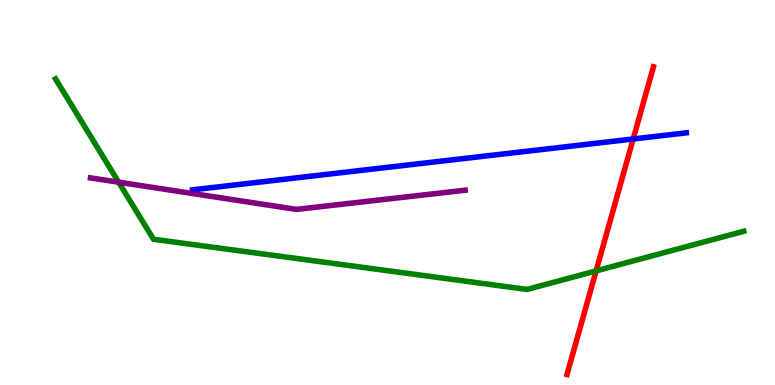[{'lines': ['blue', 'red'], 'intersections': [{'x': 8.17, 'y': 6.39}]}, {'lines': ['green', 'red'], 'intersections': [{'x': 7.69, 'y': 2.96}]}, {'lines': ['purple', 'red'], 'intersections': []}, {'lines': ['blue', 'green'], 'intersections': []}, {'lines': ['blue', 'purple'], 'intersections': []}, {'lines': ['green', 'purple'], 'intersections': [{'x': 1.53, 'y': 5.27}]}]